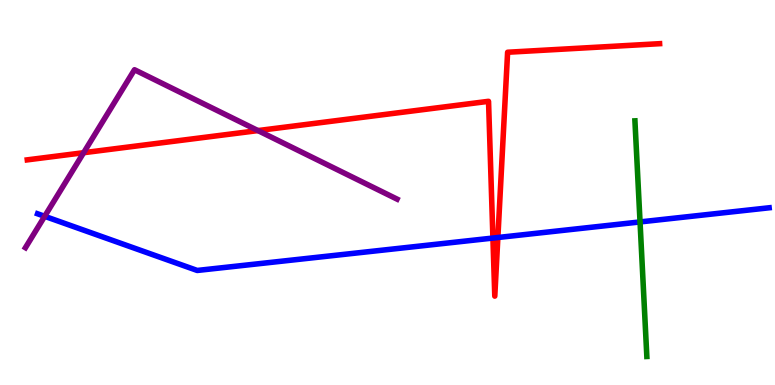[{'lines': ['blue', 'red'], 'intersections': [{'x': 6.36, 'y': 3.82}, {'x': 6.42, 'y': 3.83}]}, {'lines': ['green', 'red'], 'intersections': []}, {'lines': ['purple', 'red'], 'intersections': [{'x': 1.08, 'y': 6.03}, {'x': 3.33, 'y': 6.61}]}, {'lines': ['blue', 'green'], 'intersections': [{'x': 8.26, 'y': 4.24}]}, {'lines': ['blue', 'purple'], 'intersections': [{'x': 0.576, 'y': 4.38}]}, {'lines': ['green', 'purple'], 'intersections': []}]